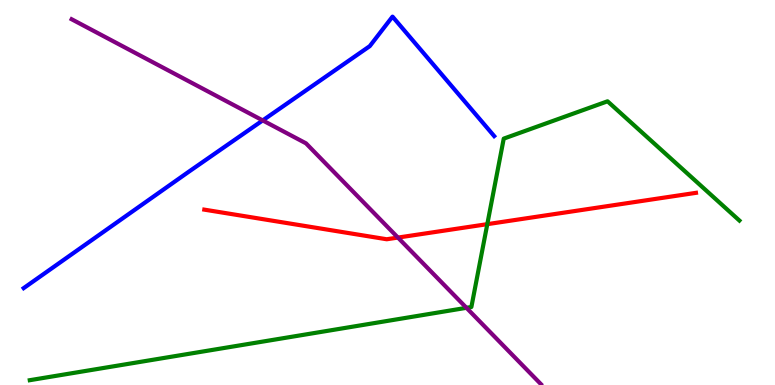[{'lines': ['blue', 'red'], 'intersections': []}, {'lines': ['green', 'red'], 'intersections': [{'x': 6.29, 'y': 4.18}]}, {'lines': ['purple', 'red'], 'intersections': [{'x': 5.13, 'y': 3.83}]}, {'lines': ['blue', 'green'], 'intersections': []}, {'lines': ['blue', 'purple'], 'intersections': [{'x': 3.39, 'y': 6.87}]}, {'lines': ['green', 'purple'], 'intersections': [{'x': 6.02, 'y': 2.0}]}]